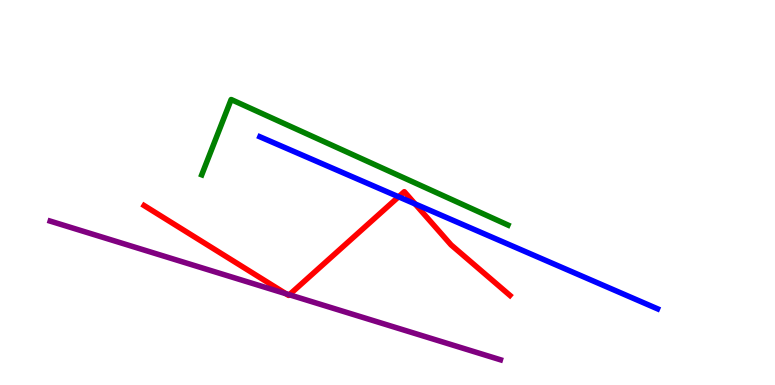[{'lines': ['blue', 'red'], 'intersections': [{'x': 5.14, 'y': 4.89}, {'x': 5.36, 'y': 4.7}]}, {'lines': ['green', 'red'], 'intersections': []}, {'lines': ['purple', 'red'], 'intersections': [{'x': 3.69, 'y': 2.37}, {'x': 3.73, 'y': 2.34}]}, {'lines': ['blue', 'green'], 'intersections': []}, {'lines': ['blue', 'purple'], 'intersections': []}, {'lines': ['green', 'purple'], 'intersections': []}]